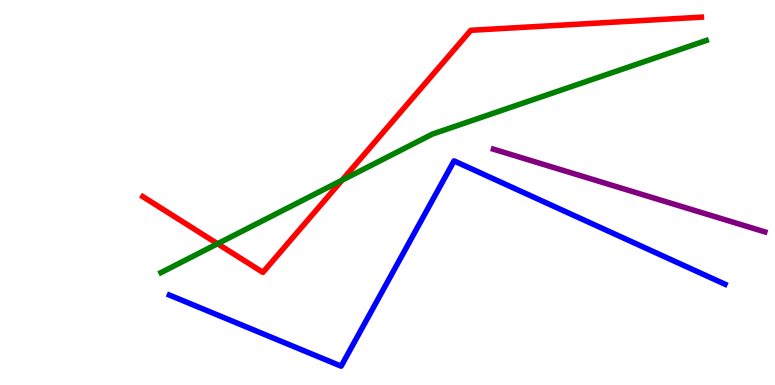[{'lines': ['blue', 'red'], 'intersections': []}, {'lines': ['green', 'red'], 'intersections': [{'x': 2.81, 'y': 3.67}, {'x': 4.41, 'y': 5.32}]}, {'lines': ['purple', 'red'], 'intersections': []}, {'lines': ['blue', 'green'], 'intersections': []}, {'lines': ['blue', 'purple'], 'intersections': []}, {'lines': ['green', 'purple'], 'intersections': []}]